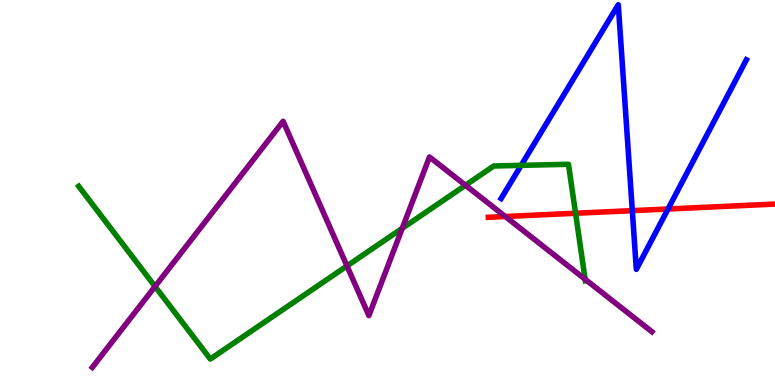[{'lines': ['blue', 'red'], 'intersections': [{'x': 8.16, 'y': 4.53}, {'x': 8.62, 'y': 4.57}]}, {'lines': ['green', 'red'], 'intersections': [{'x': 7.43, 'y': 4.46}]}, {'lines': ['purple', 'red'], 'intersections': [{'x': 6.52, 'y': 4.38}]}, {'lines': ['blue', 'green'], 'intersections': [{'x': 6.72, 'y': 5.7}]}, {'lines': ['blue', 'purple'], 'intersections': []}, {'lines': ['green', 'purple'], 'intersections': [{'x': 2.0, 'y': 2.56}, {'x': 4.48, 'y': 3.09}, {'x': 5.19, 'y': 4.07}, {'x': 6.01, 'y': 5.19}, {'x': 7.55, 'y': 2.75}]}]